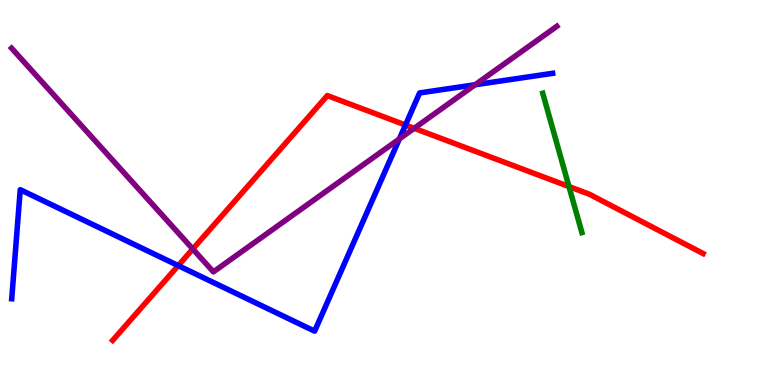[{'lines': ['blue', 'red'], 'intersections': [{'x': 2.3, 'y': 3.1}, {'x': 5.23, 'y': 6.75}]}, {'lines': ['green', 'red'], 'intersections': [{'x': 7.34, 'y': 5.15}]}, {'lines': ['purple', 'red'], 'intersections': [{'x': 2.49, 'y': 3.53}, {'x': 5.34, 'y': 6.67}]}, {'lines': ['blue', 'green'], 'intersections': []}, {'lines': ['blue', 'purple'], 'intersections': [{'x': 5.15, 'y': 6.39}, {'x': 6.13, 'y': 7.8}]}, {'lines': ['green', 'purple'], 'intersections': []}]